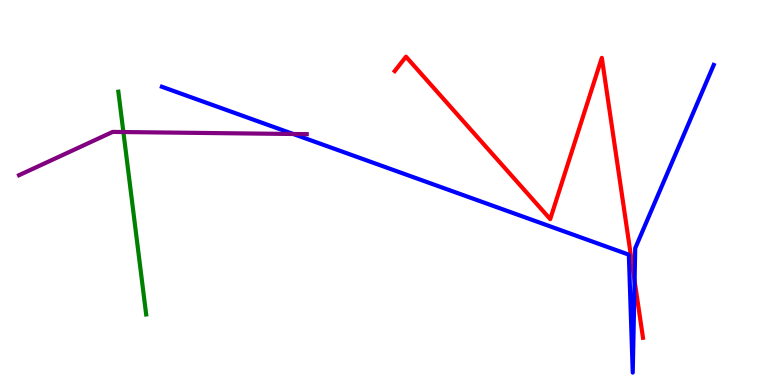[{'lines': ['blue', 'red'], 'intersections': [{'x': 8.19, 'y': 2.71}]}, {'lines': ['green', 'red'], 'intersections': []}, {'lines': ['purple', 'red'], 'intersections': []}, {'lines': ['blue', 'green'], 'intersections': []}, {'lines': ['blue', 'purple'], 'intersections': [{'x': 3.78, 'y': 6.52}]}, {'lines': ['green', 'purple'], 'intersections': [{'x': 1.59, 'y': 6.57}]}]